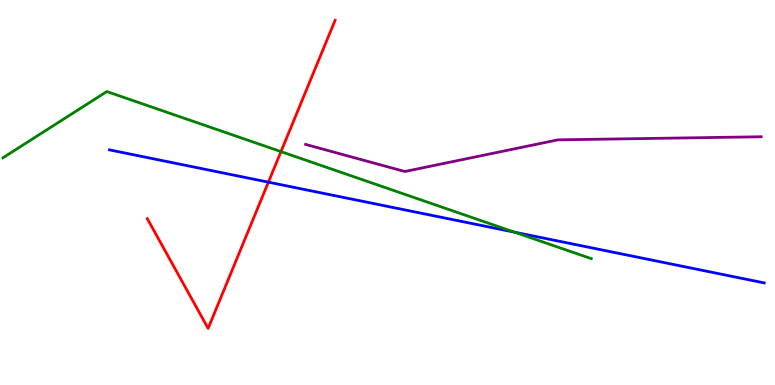[{'lines': ['blue', 'red'], 'intersections': [{'x': 3.46, 'y': 5.27}]}, {'lines': ['green', 'red'], 'intersections': [{'x': 3.63, 'y': 6.06}]}, {'lines': ['purple', 'red'], 'intersections': []}, {'lines': ['blue', 'green'], 'intersections': [{'x': 6.64, 'y': 3.97}]}, {'lines': ['blue', 'purple'], 'intersections': []}, {'lines': ['green', 'purple'], 'intersections': []}]